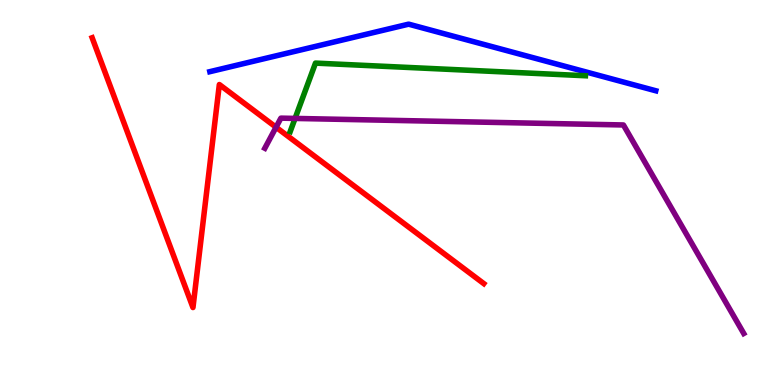[{'lines': ['blue', 'red'], 'intersections': []}, {'lines': ['green', 'red'], 'intersections': []}, {'lines': ['purple', 'red'], 'intersections': [{'x': 3.56, 'y': 6.7}]}, {'lines': ['blue', 'green'], 'intersections': []}, {'lines': ['blue', 'purple'], 'intersections': []}, {'lines': ['green', 'purple'], 'intersections': [{'x': 3.81, 'y': 6.92}]}]